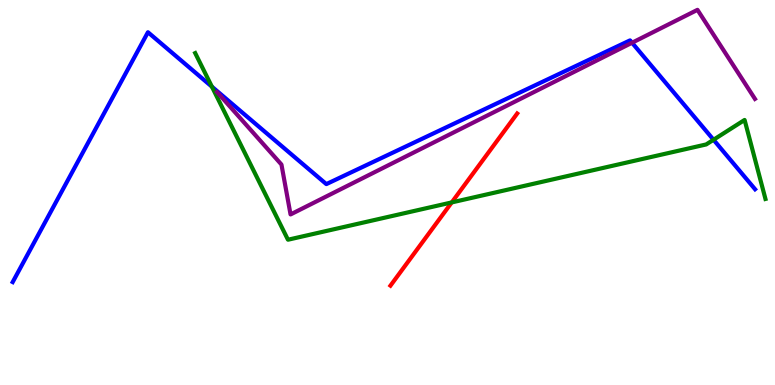[{'lines': ['blue', 'red'], 'intersections': []}, {'lines': ['green', 'red'], 'intersections': [{'x': 5.83, 'y': 4.74}]}, {'lines': ['purple', 'red'], 'intersections': []}, {'lines': ['blue', 'green'], 'intersections': [{'x': 2.73, 'y': 7.75}, {'x': 9.21, 'y': 6.37}]}, {'lines': ['blue', 'purple'], 'intersections': [{'x': 8.16, 'y': 8.89}]}, {'lines': ['green', 'purple'], 'intersections': []}]